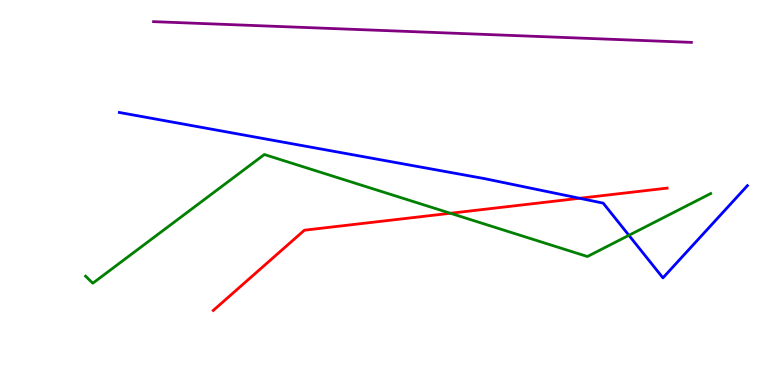[{'lines': ['blue', 'red'], 'intersections': [{'x': 7.48, 'y': 4.85}]}, {'lines': ['green', 'red'], 'intersections': [{'x': 5.81, 'y': 4.46}]}, {'lines': ['purple', 'red'], 'intersections': []}, {'lines': ['blue', 'green'], 'intersections': [{'x': 8.11, 'y': 3.89}]}, {'lines': ['blue', 'purple'], 'intersections': []}, {'lines': ['green', 'purple'], 'intersections': []}]